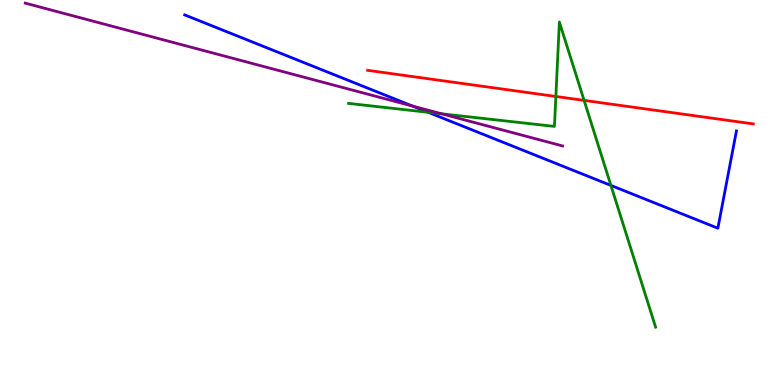[{'lines': ['blue', 'red'], 'intersections': []}, {'lines': ['green', 'red'], 'intersections': [{'x': 7.17, 'y': 7.49}, {'x': 7.54, 'y': 7.39}]}, {'lines': ['purple', 'red'], 'intersections': []}, {'lines': ['blue', 'green'], 'intersections': [{'x': 5.52, 'y': 7.08}, {'x': 7.88, 'y': 5.18}]}, {'lines': ['blue', 'purple'], 'intersections': [{'x': 5.32, 'y': 7.24}]}, {'lines': ['green', 'purple'], 'intersections': [{'x': 5.7, 'y': 7.04}]}]